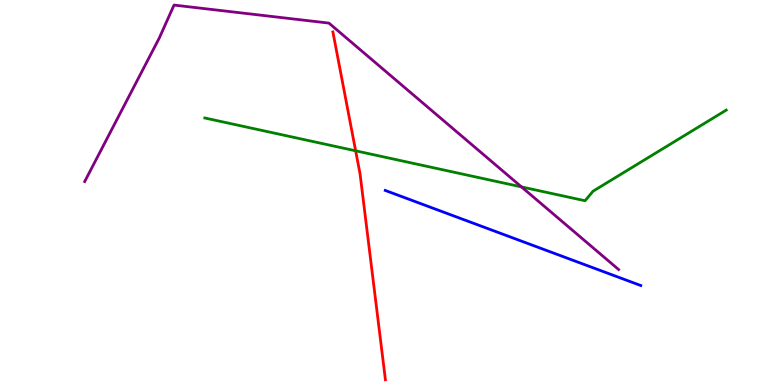[{'lines': ['blue', 'red'], 'intersections': []}, {'lines': ['green', 'red'], 'intersections': [{'x': 4.59, 'y': 6.08}]}, {'lines': ['purple', 'red'], 'intersections': []}, {'lines': ['blue', 'green'], 'intersections': []}, {'lines': ['blue', 'purple'], 'intersections': []}, {'lines': ['green', 'purple'], 'intersections': [{'x': 6.73, 'y': 5.15}]}]